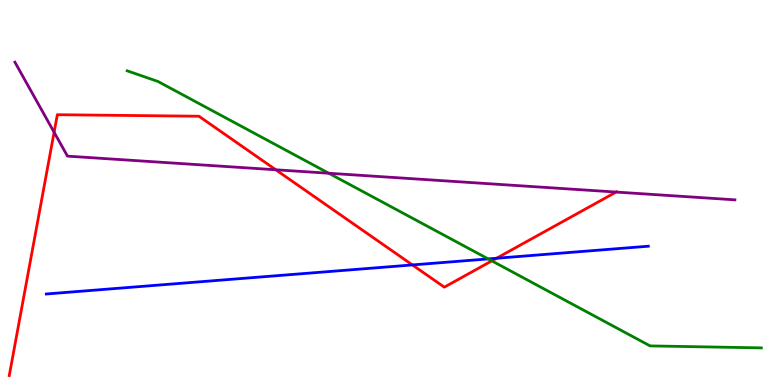[{'lines': ['blue', 'red'], 'intersections': [{'x': 5.32, 'y': 3.12}, {'x': 6.41, 'y': 3.29}]}, {'lines': ['green', 'red'], 'intersections': [{'x': 6.35, 'y': 3.22}]}, {'lines': ['purple', 'red'], 'intersections': [{'x': 0.698, 'y': 6.57}, {'x': 3.56, 'y': 5.59}, {'x': 7.95, 'y': 5.01}]}, {'lines': ['blue', 'green'], 'intersections': [{'x': 6.3, 'y': 3.27}]}, {'lines': ['blue', 'purple'], 'intersections': []}, {'lines': ['green', 'purple'], 'intersections': [{'x': 4.24, 'y': 5.5}]}]